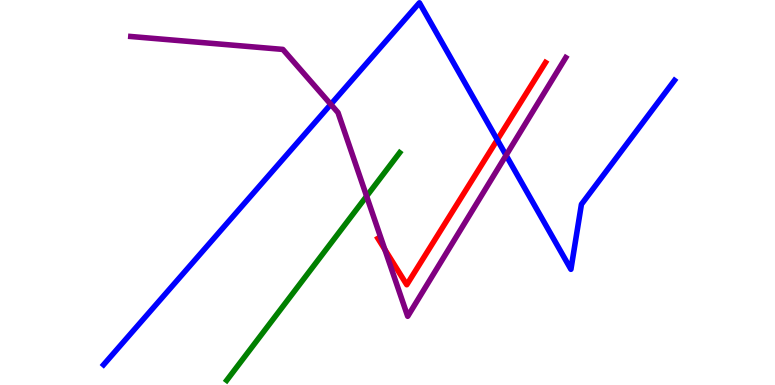[{'lines': ['blue', 'red'], 'intersections': [{'x': 6.42, 'y': 6.37}]}, {'lines': ['green', 'red'], 'intersections': []}, {'lines': ['purple', 'red'], 'intersections': [{'x': 4.97, 'y': 3.52}]}, {'lines': ['blue', 'green'], 'intersections': []}, {'lines': ['blue', 'purple'], 'intersections': [{'x': 4.27, 'y': 7.29}, {'x': 6.53, 'y': 5.97}]}, {'lines': ['green', 'purple'], 'intersections': [{'x': 4.73, 'y': 4.9}]}]